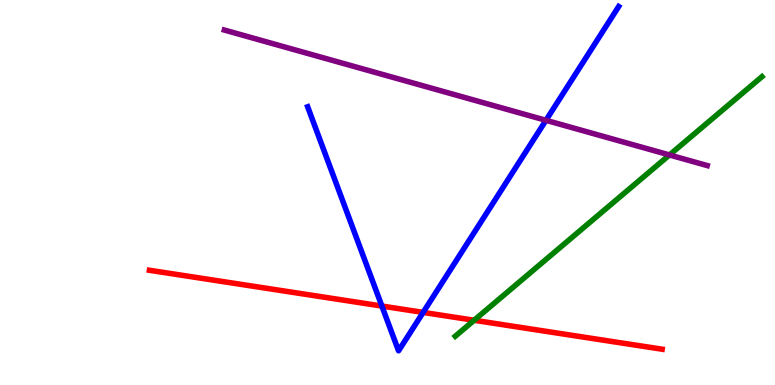[{'lines': ['blue', 'red'], 'intersections': [{'x': 4.93, 'y': 2.05}, {'x': 5.46, 'y': 1.89}]}, {'lines': ['green', 'red'], 'intersections': [{'x': 6.12, 'y': 1.68}]}, {'lines': ['purple', 'red'], 'intersections': []}, {'lines': ['blue', 'green'], 'intersections': []}, {'lines': ['blue', 'purple'], 'intersections': [{'x': 7.04, 'y': 6.88}]}, {'lines': ['green', 'purple'], 'intersections': [{'x': 8.64, 'y': 5.97}]}]